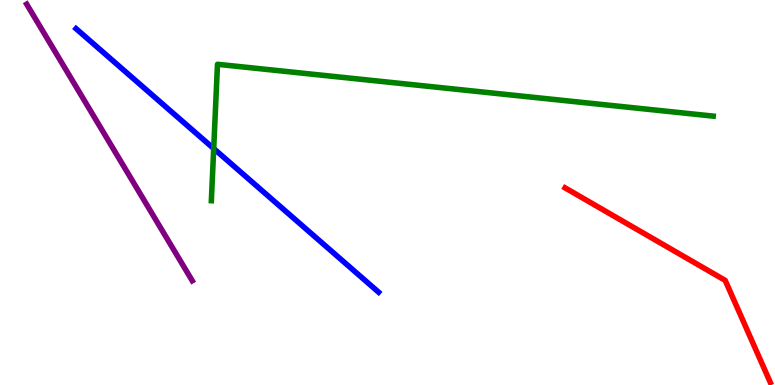[{'lines': ['blue', 'red'], 'intersections': []}, {'lines': ['green', 'red'], 'intersections': []}, {'lines': ['purple', 'red'], 'intersections': []}, {'lines': ['blue', 'green'], 'intersections': [{'x': 2.76, 'y': 6.14}]}, {'lines': ['blue', 'purple'], 'intersections': []}, {'lines': ['green', 'purple'], 'intersections': []}]